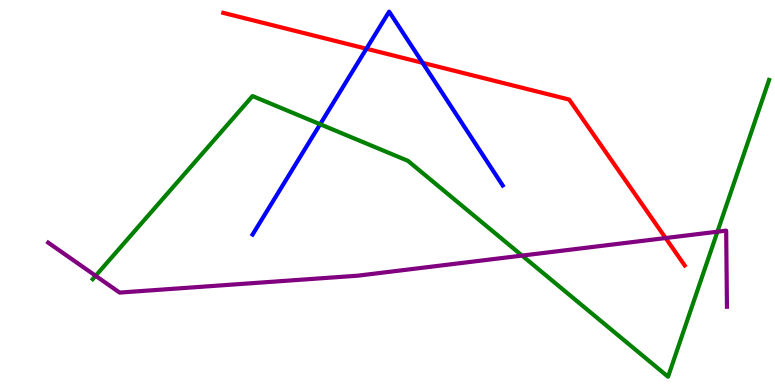[{'lines': ['blue', 'red'], 'intersections': [{'x': 4.73, 'y': 8.73}, {'x': 5.45, 'y': 8.37}]}, {'lines': ['green', 'red'], 'intersections': []}, {'lines': ['purple', 'red'], 'intersections': [{'x': 8.59, 'y': 3.82}]}, {'lines': ['blue', 'green'], 'intersections': [{'x': 4.13, 'y': 6.77}]}, {'lines': ['blue', 'purple'], 'intersections': []}, {'lines': ['green', 'purple'], 'intersections': [{'x': 1.23, 'y': 2.84}, {'x': 6.74, 'y': 3.36}, {'x': 9.26, 'y': 3.98}]}]